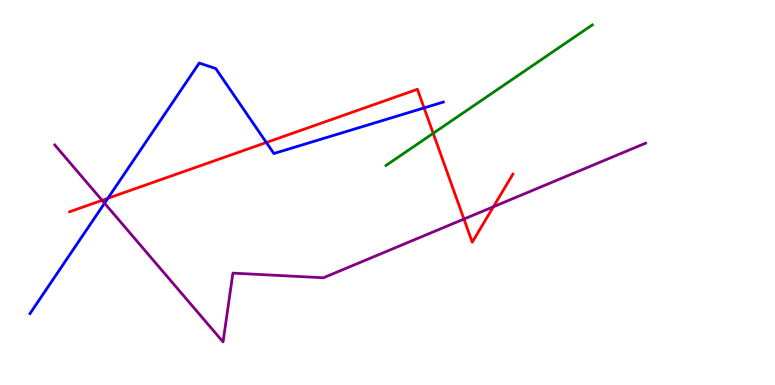[{'lines': ['blue', 'red'], 'intersections': [{'x': 1.39, 'y': 4.85}, {'x': 3.44, 'y': 6.3}, {'x': 5.47, 'y': 7.2}]}, {'lines': ['green', 'red'], 'intersections': [{'x': 5.59, 'y': 6.54}]}, {'lines': ['purple', 'red'], 'intersections': [{'x': 1.32, 'y': 4.8}, {'x': 5.99, 'y': 4.31}, {'x': 6.37, 'y': 4.63}]}, {'lines': ['blue', 'green'], 'intersections': []}, {'lines': ['blue', 'purple'], 'intersections': [{'x': 1.35, 'y': 4.72}]}, {'lines': ['green', 'purple'], 'intersections': []}]